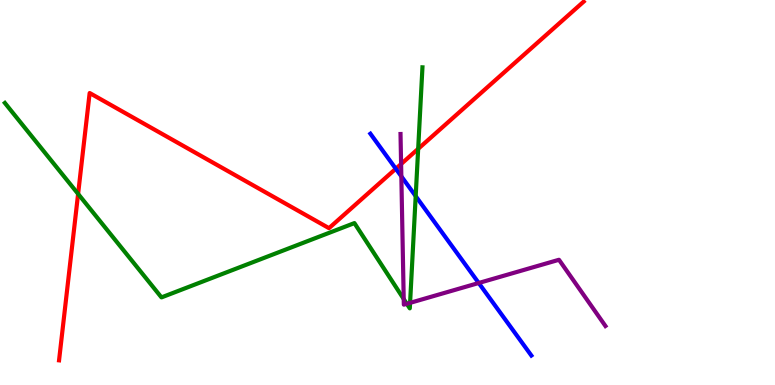[{'lines': ['blue', 'red'], 'intersections': [{'x': 5.11, 'y': 5.62}]}, {'lines': ['green', 'red'], 'intersections': [{'x': 1.01, 'y': 4.96}, {'x': 5.4, 'y': 6.13}]}, {'lines': ['purple', 'red'], 'intersections': [{'x': 5.18, 'y': 5.74}]}, {'lines': ['blue', 'green'], 'intersections': [{'x': 5.36, 'y': 4.91}]}, {'lines': ['blue', 'purple'], 'intersections': [{'x': 5.18, 'y': 5.42}, {'x': 6.18, 'y': 2.65}]}, {'lines': ['green', 'purple'], 'intersections': [{'x': 5.21, 'y': 2.23}, {'x': 5.25, 'y': 2.11}, {'x': 5.29, 'y': 2.13}]}]